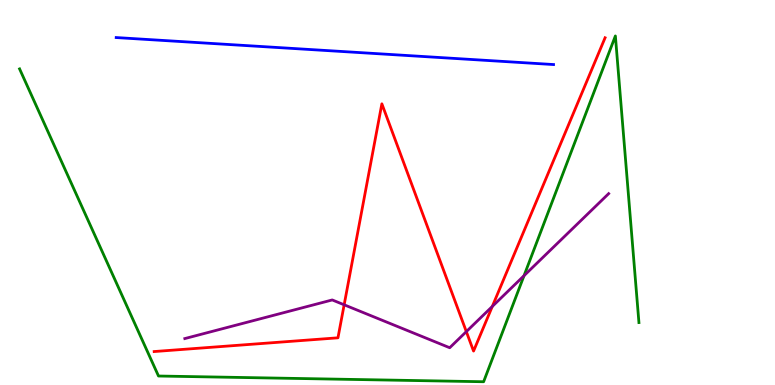[{'lines': ['blue', 'red'], 'intersections': []}, {'lines': ['green', 'red'], 'intersections': []}, {'lines': ['purple', 'red'], 'intersections': [{'x': 4.44, 'y': 2.08}, {'x': 6.02, 'y': 1.39}, {'x': 6.35, 'y': 2.04}]}, {'lines': ['blue', 'green'], 'intersections': []}, {'lines': ['blue', 'purple'], 'intersections': []}, {'lines': ['green', 'purple'], 'intersections': [{'x': 6.76, 'y': 2.84}]}]